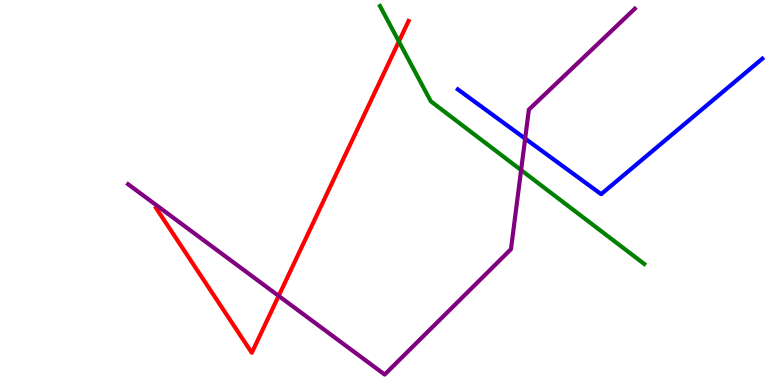[{'lines': ['blue', 'red'], 'intersections': []}, {'lines': ['green', 'red'], 'intersections': [{'x': 5.15, 'y': 8.92}]}, {'lines': ['purple', 'red'], 'intersections': [{'x': 3.6, 'y': 2.31}]}, {'lines': ['blue', 'green'], 'intersections': []}, {'lines': ['blue', 'purple'], 'intersections': [{'x': 6.78, 'y': 6.4}]}, {'lines': ['green', 'purple'], 'intersections': [{'x': 6.72, 'y': 5.58}]}]